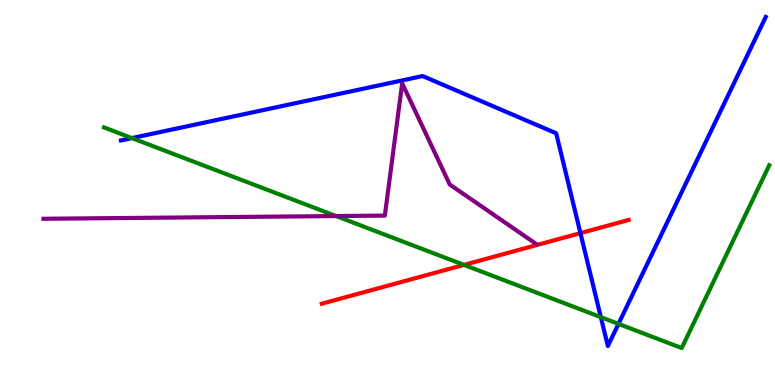[{'lines': ['blue', 'red'], 'intersections': [{'x': 7.49, 'y': 3.95}]}, {'lines': ['green', 'red'], 'intersections': [{'x': 5.99, 'y': 3.12}]}, {'lines': ['purple', 'red'], 'intersections': []}, {'lines': ['blue', 'green'], 'intersections': [{'x': 1.7, 'y': 6.41}, {'x': 7.75, 'y': 1.76}, {'x': 7.98, 'y': 1.59}]}, {'lines': ['blue', 'purple'], 'intersections': []}, {'lines': ['green', 'purple'], 'intersections': [{'x': 4.34, 'y': 4.39}]}]